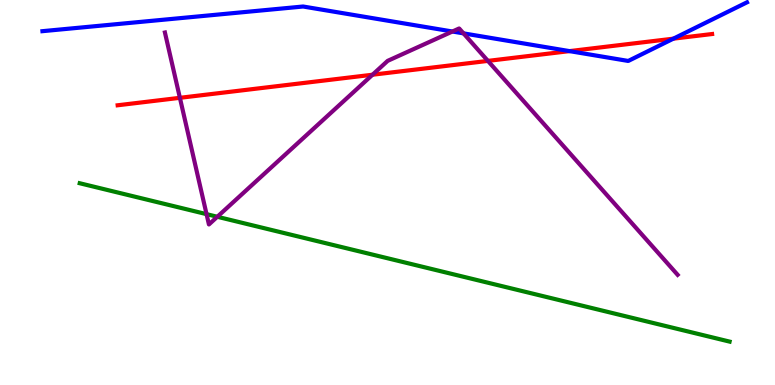[{'lines': ['blue', 'red'], 'intersections': [{'x': 7.35, 'y': 8.67}, {'x': 8.69, 'y': 9.0}]}, {'lines': ['green', 'red'], 'intersections': []}, {'lines': ['purple', 'red'], 'intersections': [{'x': 2.32, 'y': 7.46}, {'x': 4.81, 'y': 8.06}, {'x': 6.3, 'y': 8.42}]}, {'lines': ['blue', 'green'], 'intersections': []}, {'lines': ['blue', 'purple'], 'intersections': [{'x': 5.84, 'y': 9.18}, {'x': 5.98, 'y': 9.13}]}, {'lines': ['green', 'purple'], 'intersections': [{'x': 2.67, 'y': 4.44}, {'x': 2.8, 'y': 4.37}]}]